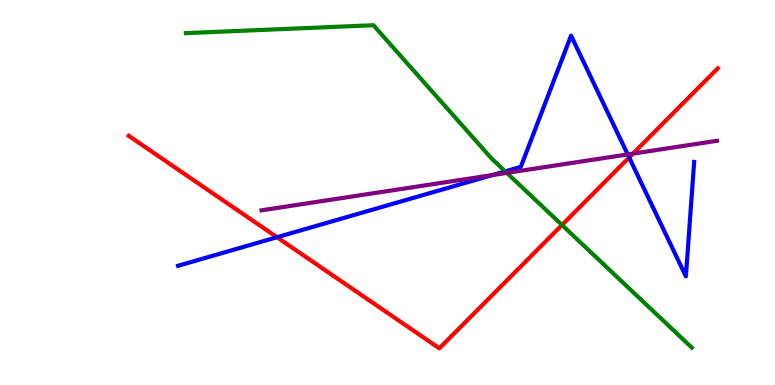[{'lines': ['blue', 'red'], 'intersections': [{'x': 3.57, 'y': 3.84}, {'x': 8.12, 'y': 5.91}]}, {'lines': ['green', 'red'], 'intersections': [{'x': 7.25, 'y': 4.16}]}, {'lines': ['purple', 'red'], 'intersections': [{'x': 8.17, 'y': 6.01}]}, {'lines': ['blue', 'green'], 'intersections': [{'x': 6.52, 'y': 5.55}]}, {'lines': ['blue', 'purple'], 'intersections': [{'x': 6.35, 'y': 5.45}, {'x': 8.1, 'y': 5.99}]}, {'lines': ['green', 'purple'], 'intersections': [{'x': 6.54, 'y': 5.51}]}]